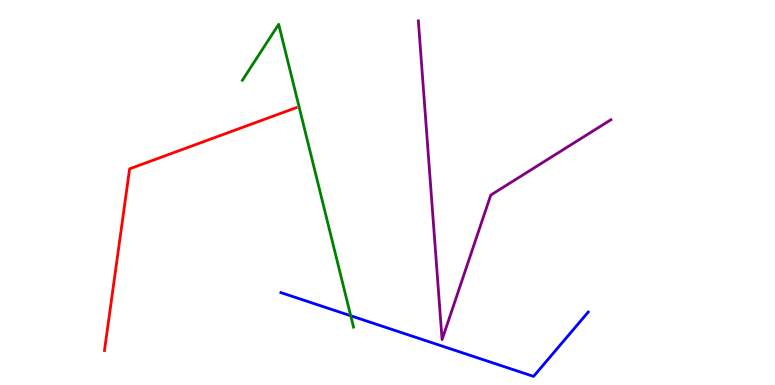[{'lines': ['blue', 'red'], 'intersections': []}, {'lines': ['green', 'red'], 'intersections': []}, {'lines': ['purple', 'red'], 'intersections': []}, {'lines': ['blue', 'green'], 'intersections': [{'x': 4.53, 'y': 1.8}]}, {'lines': ['blue', 'purple'], 'intersections': []}, {'lines': ['green', 'purple'], 'intersections': []}]